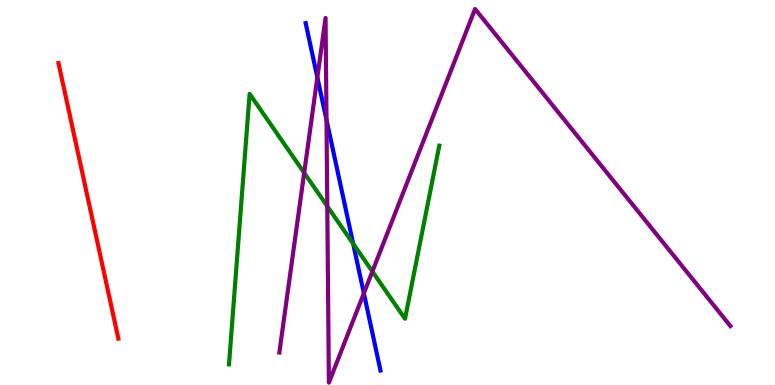[{'lines': ['blue', 'red'], 'intersections': []}, {'lines': ['green', 'red'], 'intersections': []}, {'lines': ['purple', 'red'], 'intersections': []}, {'lines': ['blue', 'green'], 'intersections': [{'x': 4.56, 'y': 3.67}]}, {'lines': ['blue', 'purple'], 'intersections': [{'x': 4.09, 'y': 7.99}, {'x': 4.21, 'y': 6.89}, {'x': 4.69, 'y': 2.38}]}, {'lines': ['green', 'purple'], 'intersections': [{'x': 3.92, 'y': 5.51}, {'x': 4.22, 'y': 4.64}, {'x': 4.8, 'y': 2.95}]}]